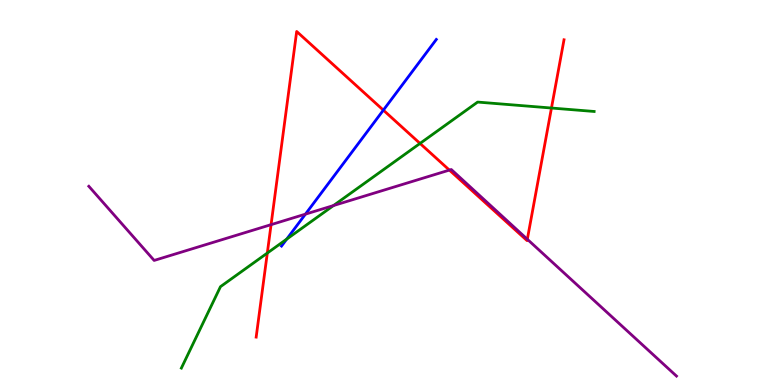[{'lines': ['blue', 'red'], 'intersections': [{'x': 4.95, 'y': 7.14}]}, {'lines': ['green', 'red'], 'intersections': [{'x': 3.45, 'y': 3.43}, {'x': 5.42, 'y': 6.27}, {'x': 7.12, 'y': 7.19}]}, {'lines': ['purple', 'red'], 'intersections': [{'x': 3.5, 'y': 4.16}, {'x': 5.8, 'y': 5.58}, {'x': 6.8, 'y': 3.79}]}, {'lines': ['blue', 'green'], 'intersections': [{'x': 3.7, 'y': 3.79}]}, {'lines': ['blue', 'purple'], 'intersections': [{'x': 3.94, 'y': 4.44}]}, {'lines': ['green', 'purple'], 'intersections': [{'x': 4.3, 'y': 4.66}]}]